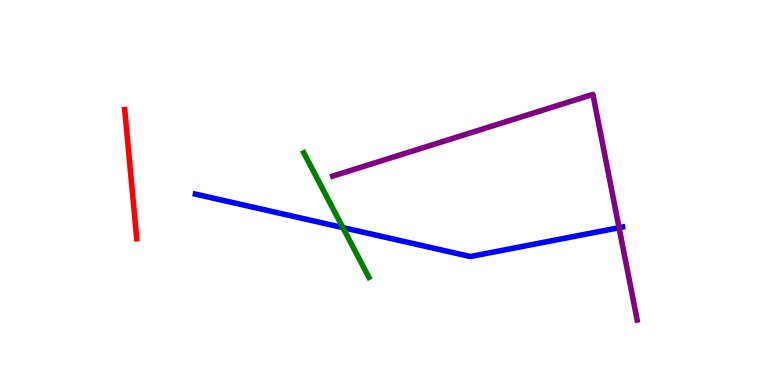[{'lines': ['blue', 'red'], 'intersections': []}, {'lines': ['green', 'red'], 'intersections': []}, {'lines': ['purple', 'red'], 'intersections': []}, {'lines': ['blue', 'green'], 'intersections': [{'x': 4.42, 'y': 4.09}]}, {'lines': ['blue', 'purple'], 'intersections': [{'x': 7.99, 'y': 4.09}]}, {'lines': ['green', 'purple'], 'intersections': []}]